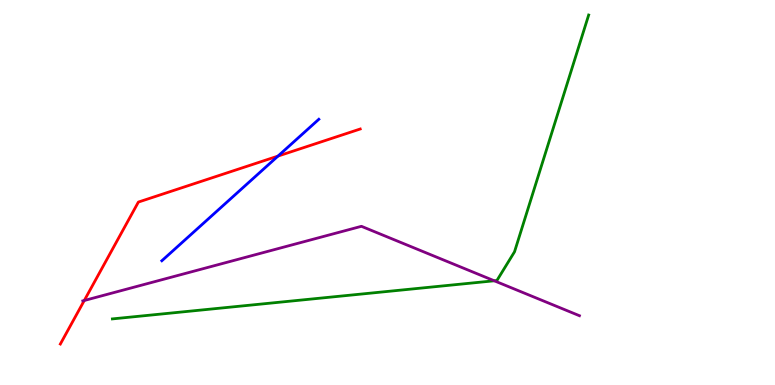[{'lines': ['blue', 'red'], 'intersections': [{'x': 3.59, 'y': 5.95}]}, {'lines': ['green', 'red'], 'intersections': []}, {'lines': ['purple', 'red'], 'intersections': [{'x': 1.09, 'y': 2.19}]}, {'lines': ['blue', 'green'], 'intersections': []}, {'lines': ['blue', 'purple'], 'intersections': []}, {'lines': ['green', 'purple'], 'intersections': [{'x': 6.38, 'y': 2.71}]}]